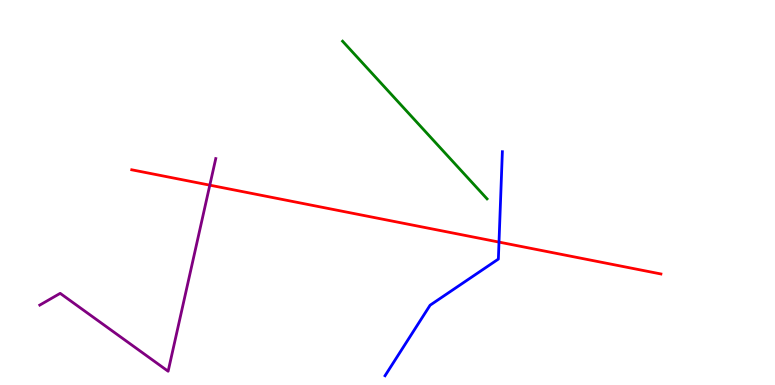[{'lines': ['blue', 'red'], 'intersections': [{'x': 6.44, 'y': 3.71}]}, {'lines': ['green', 'red'], 'intersections': []}, {'lines': ['purple', 'red'], 'intersections': [{'x': 2.71, 'y': 5.19}]}, {'lines': ['blue', 'green'], 'intersections': []}, {'lines': ['blue', 'purple'], 'intersections': []}, {'lines': ['green', 'purple'], 'intersections': []}]